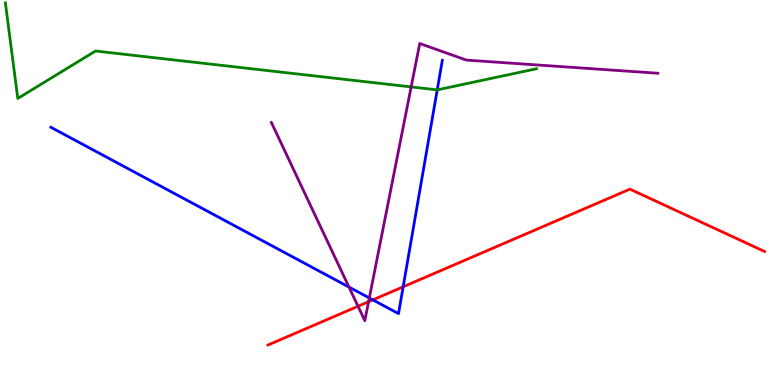[{'lines': ['blue', 'red'], 'intersections': [{'x': 4.81, 'y': 2.21}, {'x': 5.2, 'y': 2.55}]}, {'lines': ['green', 'red'], 'intersections': []}, {'lines': ['purple', 'red'], 'intersections': [{'x': 4.62, 'y': 2.05}, {'x': 4.76, 'y': 2.16}]}, {'lines': ['blue', 'green'], 'intersections': [{'x': 5.64, 'y': 7.67}]}, {'lines': ['blue', 'purple'], 'intersections': [{'x': 4.5, 'y': 2.54}, {'x': 4.77, 'y': 2.26}]}, {'lines': ['green', 'purple'], 'intersections': [{'x': 5.31, 'y': 7.74}]}]